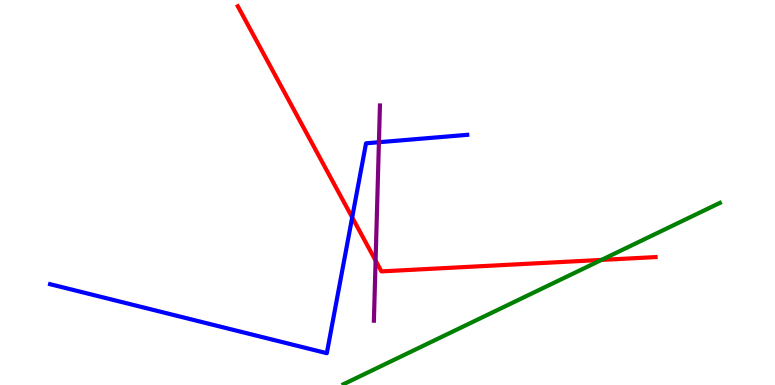[{'lines': ['blue', 'red'], 'intersections': [{'x': 4.54, 'y': 4.35}]}, {'lines': ['green', 'red'], 'intersections': [{'x': 7.76, 'y': 3.25}]}, {'lines': ['purple', 'red'], 'intersections': [{'x': 4.85, 'y': 3.23}]}, {'lines': ['blue', 'green'], 'intersections': []}, {'lines': ['blue', 'purple'], 'intersections': [{'x': 4.89, 'y': 6.31}]}, {'lines': ['green', 'purple'], 'intersections': []}]